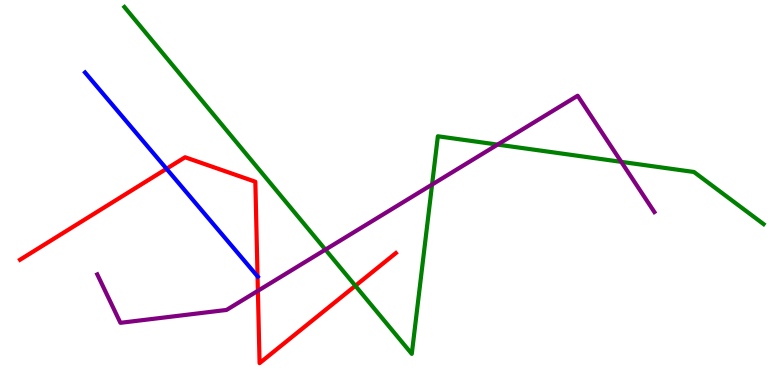[{'lines': ['blue', 'red'], 'intersections': [{'x': 2.15, 'y': 5.62}, {'x': 3.32, 'y': 2.82}]}, {'lines': ['green', 'red'], 'intersections': [{'x': 4.59, 'y': 2.58}]}, {'lines': ['purple', 'red'], 'intersections': [{'x': 3.33, 'y': 2.45}]}, {'lines': ['blue', 'green'], 'intersections': []}, {'lines': ['blue', 'purple'], 'intersections': []}, {'lines': ['green', 'purple'], 'intersections': [{'x': 4.2, 'y': 3.52}, {'x': 5.58, 'y': 5.21}, {'x': 6.42, 'y': 6.24}, {'x': 8.02, 'y': 5.8}]}]